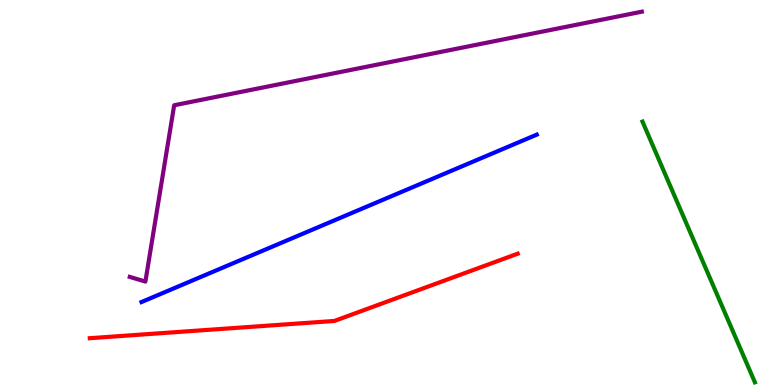[{'lines': ['blue', 'red'], 'intersections': []}, {'lines': ['green', 'red'], 'intersections': []}, {'lines': ['purple', 'red'], 'intersections': []}, {'lines': ['blue', 'green'], 'intersections': []}, {'lines': ['blue', 'purple'], 'intersections': []}, {'lines': ['green', 'purple'], 'intersections': []}]